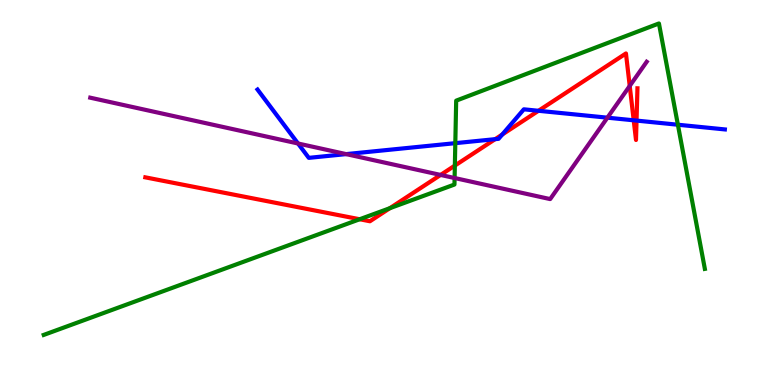[{'lines': ['blue', 'red'], 'intersections': [{'x': 6.39, 'y': 6.39}, {'x': 6.48, 'y': 6.51}, {'x': 6.95, 'y': 7.12}, {'x': 8.18, 'y': 6.88}, {'x': 8.21, 'y': 6.87}]}, {'lines': ['green', 'red'], 'intersections': [{'x': 4.64, 'y': 4.31}, {'x': 5.03, 'y': 4.59}, {'x': 5.87, 'y': 5.7}]}, {'lines': ['purple', 'red'], 'intersections': [{'x': 5.69, 'y': 5.46}, {'x': 8.13, 'y': 7.77}]}, {'lines': ['blue', 'green'], 'intersections': [{'x': 5.87, 'y': 6.28}, {'x': 8.75, 'y': 6.76}]}, {'lines': ['blue', 'purple'], 'intersections': [{'x': 3.85, 'y': 6.27}, {'x': 4.47, 'y': 6.0}, {'x': 7.84, 'y': 6.94}]}, {'lines': ['green', 'purple'], 'intersections': [{'x': 5.87, 'y': 5.38}]}]